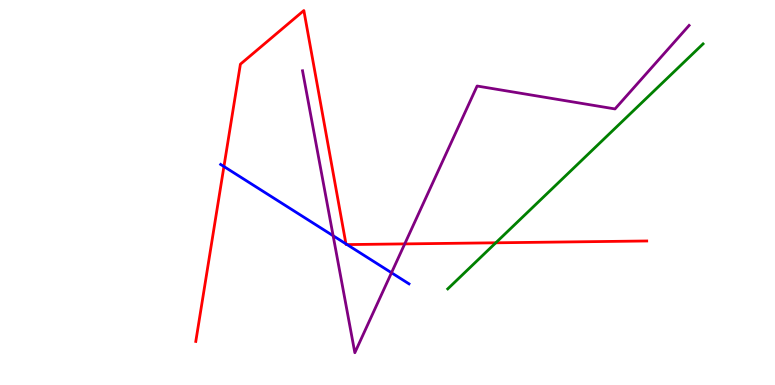[{'lines': ['blue', 'red'], 'intersections': [{'x': 2.89, 'y': 5.68}, {'x': 4.46, 'y': 3.67}, {'x': 4.48, 'y': 3.65}]}, {'lines': ['green', 'red'], 'intersections': [{'x': 6.4, 'y': 3.69}]}, {'lines': ['purple', 'red'], 'intersections': [{'x': 5.22, 'y': 3.67}]}, {'lines': ['blue', 'green'], 'intersections': []}, {'lines': ['blue', 'purple'], 'intersections': [{'x': 4.3, 'y': 3.88}, {'x': 5.05, 'y': 2.92}]}, {'lines': ['green', 'purple'], 'intersections': []}]